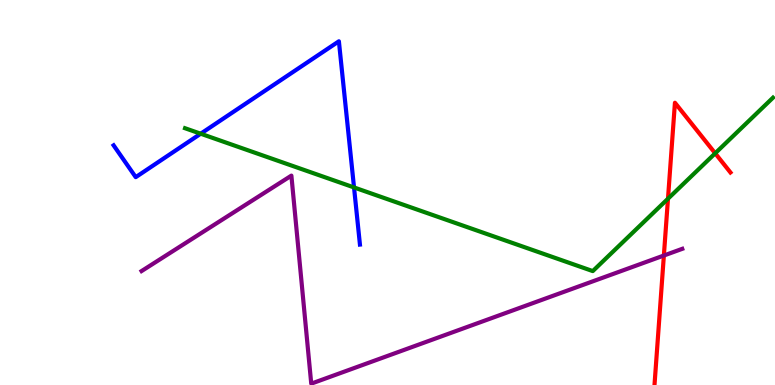[{'lines': ['blue', 'red'], 'intersections': []}, {'lines': ['green', 'red'], 'intersections': [{'x': 8.62, 'y': 4.84}, {'x': 9.23, 'y': 6.02}]}, {'lines': ['purple', 'red'], 'intersections': [{'x': 8.57, 'y': 3.36}]}, {'lines': ['blue', 'green'], 'intersections': [{'x': 2.59, 'y': 6.53}, {'x': 4.57, 'y': 5.13}]}, {'lines': ['blue', 'purple'], 'intersections': []}, {'lines': ['green', 'purple'], 'intersections': []}]